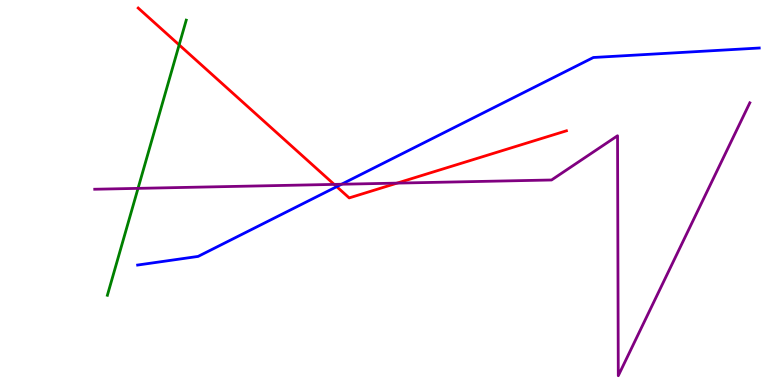[{'lines': ['blue', 'red'], 'intersections': [{'x': 4.34, 'y': 5.15}]}, {'lines': ['green', 'red'], 'intersections': [{'x': 2.31, 'y': 8.83}]}, {'lines': ['purple', 'red'], 'intersections': [{'x': 4.31, 'y': 5.21}, {'x': 5.12, 'y': 5.24}]}, {'lines': ['blue', 'green'], 'intersections': []}, {'lines': ['blue', 'purple'], 'intersections': [{'x': 4.41, 'y': 5.21}]}, {'lines': ['green', 'purple'], 'intersections': [{'x': 1.78, 'y': 5.11}]}]